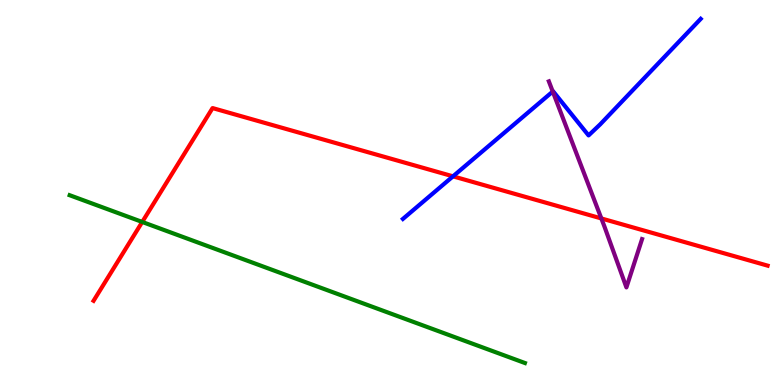[{'lines': ['blue', 'red'], 'intersections': [{'x': 5.85, 'y': 5.42}]}, {'lines': ['green', 'red'], 'intersections': [{'x': 1.84, 'y': 4.23}]}, {'lines': ['purple', 'red'], 'intersections': [{'x': 7.76, 'y': 4.33}]}, {'lines': ['blue', 'green'], 'intersections': []}, {'lines': ['blue', 'purple'], 'intersections': [{'x': 7.13, 'y': 7.62}]}, {'lines': ['green', 'purple'], 'intersections': []}]